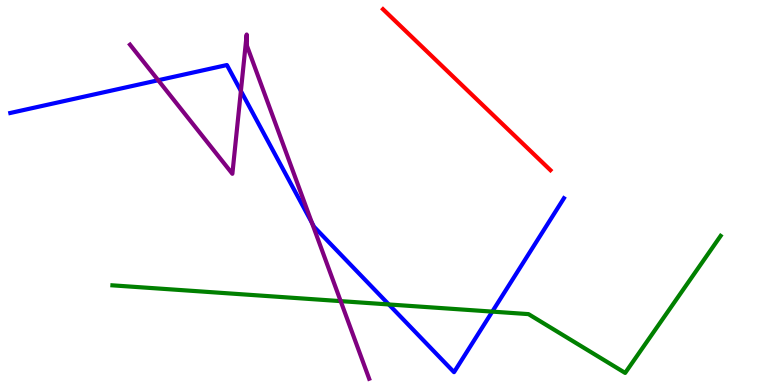[{'lines': ['blue', 'red'], 'intersections': []}, {'lines': ['green', 'red'], 'intersections': []}, {'lines': ['purple', 'red'], 'intersections': []}, {'lines': ['blue', 'green'], 'intersections': [{'x': 5.02, 'y': 2.09}, {'x': 6.35, 'y': 1.91}]}, {'lines': ['blue', 'purple'], 'intersections': [{'x': 2.04, 'y': 7.92}, {'x': 3.11, 'y': 7.64}, {'x': 4.02, 'y': 4.21}]}, {'lines': ['green', 'purple'], 'intersections': [{'x': 4.4, 'y': 2.18}]}]